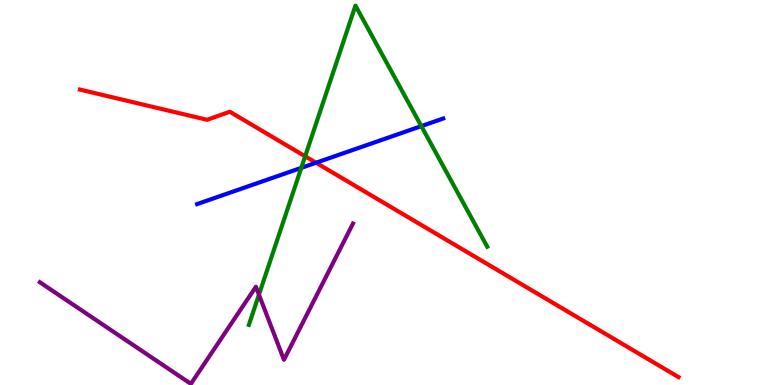[{'lines': ['blue', 'red'], 'intersections': [{'x': 4.08, 'y': 5.77}]}, {'lines': ['green', 'red'], 'intersections': [{'x': 3.94, 'y': 5.94}]}, {'lines': ['purple', 'red'], 'intersections': []}, {'lines': ['blue', 'green'], 'intersections': [{'x': 3.89, 'y': 5.64}, {'x': 5.44, 'y': 6.72}]}, {'lines': ['blue', 'purple'], 'intersections': []}, {'lines': ['green', 'purple'], 'intersections': [{'x': 3.34, 'y': 2.35}]}]